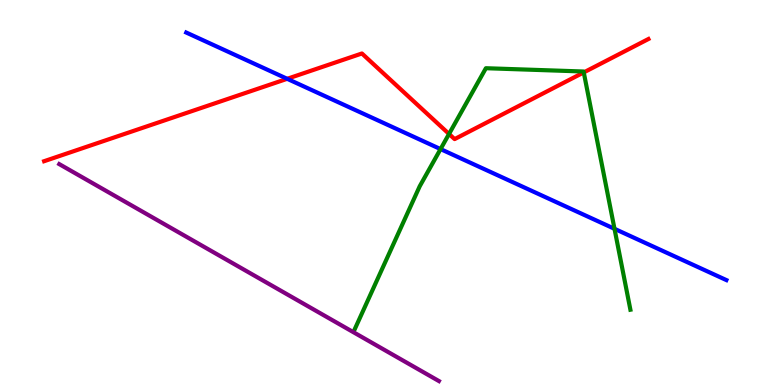[{'lines': ['blue', 'red'], 'intersections': [{'x': 3.71, 'y': 7.95}]}, {'lines': ['green', 'red'], 'intersections': [{'x': 5.79, 'y': 6.52}, {'x': 7.53, 'y': 8.12}]}, {'lines': ['purple', 'red'], 'intersections': []}, {'lines': ['blue', 'green'], 'intersections': [{'x': 5.68, 'y': 6.13}, {'x': 7.93, 'y': 4.06}]}, {'lines': ['blue', 'purple'], 'intersections': []}, {'lines': ['green', 'purple'], 'intersections': []}]